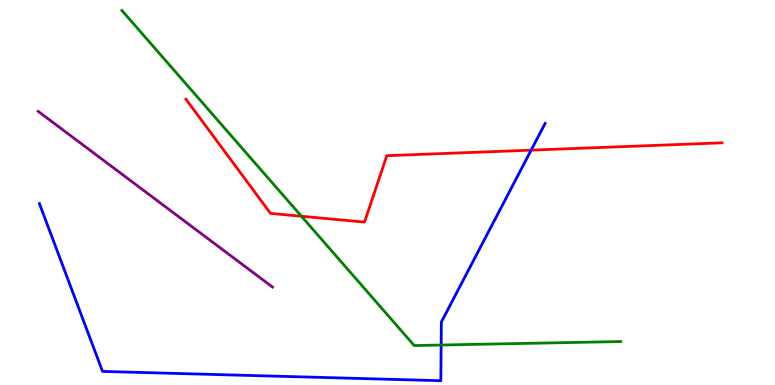[{'lines': ['blue', 'red'], 'intersections': [{'x': 6.85, 'y': 6.1}]}, {'lines': ['green', 'red'], 'intersections': [{'x': 3.89, 'y': 4.38}]}, {'lines': ['purple', 'red'], 'intersections': []}, {'lines': ['blue', 'green'], 'intersections': [{'x': 5.69, 'y': 1.04}]}, {'lines': ['blue', 'purple'], 'intersections': []}, {'lines': ['green', 'purple'], 'intersections': []}]